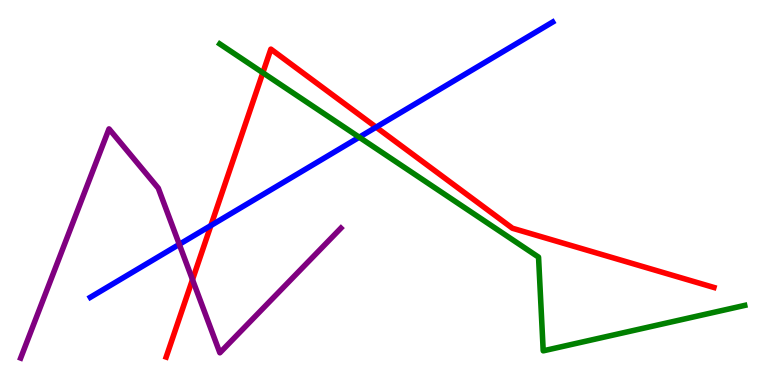[{'lines': ['blue', 'red'], 'intersections': [{'x': 2.72, 'y': 4.14}, {'x': 4.85, 'y': 6.7}]}, {'lines': ['green', 'red'], 'intersections': [{'x': 3.39, 'y': 8.11}]}, {'lines': ['purple', 'red'], 'intersections': [{'x': 2.48, 'y': 2.74}]}, {'lines': ['blue', 'green'], 'intersections': [{'x': 4.64, 'y': 6.44}]}, {'lines': ['blue', 'purple'], 'intersections': [{'x': 2.31, 'y': 3.65}]}, {'lines': ['green', 'purple'], 'intersections': []}]